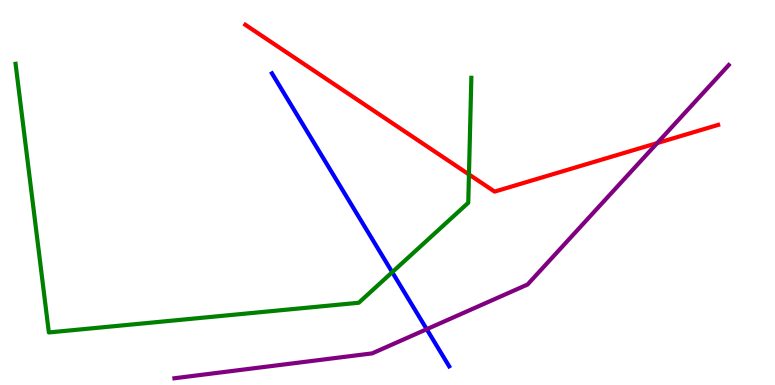[{'lines': ['blue', 'red'], 'intersections': []}, {'lines': ['green', 'red'], 'intersections': [{'x': 6.05, 'y': 5.47}]}, {'lines': ['purple', 'red'], 'intersections': [{'x': 8.48, 'y': 6.28}]}, {'lines': ['blue', 'green'], 'intersections': [{'x': 5.06, 'y': 2.93}]}, {'lines': ['blue', 'purple'], 'intersections': [{'x': 5.51, 'y': 1.45}]}, {'lines': ['green', 'purple'], 'intersections': []}]